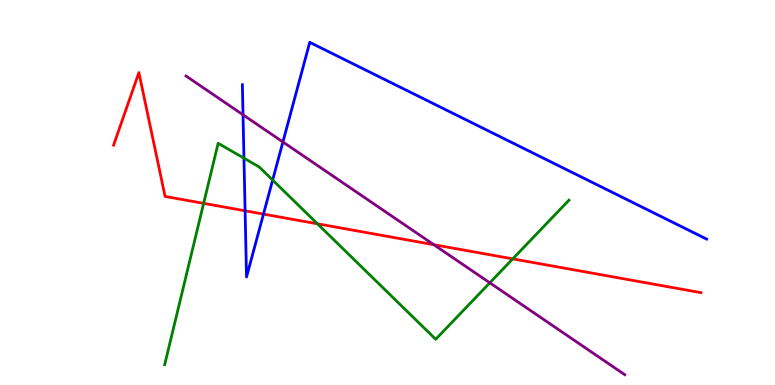[{'lines': ['blue', 'red'], 'intersections': [{'x': 3.16, 'y': 4.52}, {'x': 3.4, 'y': 4.44}]}, {'lines': ['green', 'red'], 'intersections': [{'x': 2.63, 'y': 4.72}, {'x': 4.1, 'y': 4.19}, {'x': 6.62, 'y': 3.28}]}, {'lines': ['purple', 'red'], 'intersections': [{'x': 5.6, 'y': 3.64}]}, {'lines': ['blue', 'green'], 'intersections': [{'x': 3.15, 'y': 5.89}, {'x': 3.52, 'y': 5.32}]}, {'lines': ['blue', 'purple'], 'intersections': [{'x': 3.14, 'y': 7.02}, {'x': 3.65, 'y': 6.31}]}, {'lines': ['green', 'purple'], 'intersections': [{'x': 6.32, 'y': 2.65}]}]